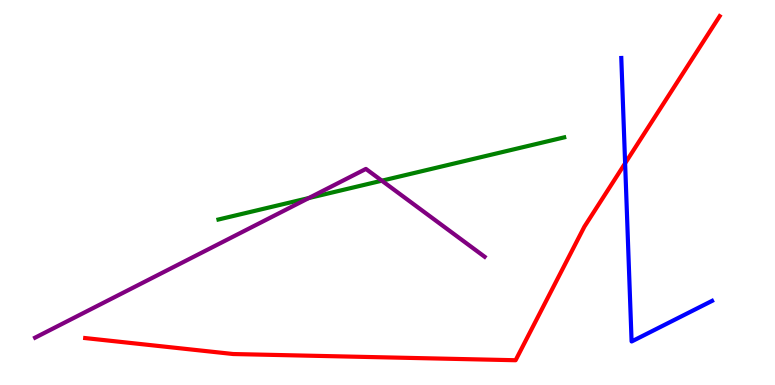[{'lines': ['blue', 'red'], 'intersections': [{'x': 8.07, 'y': 5.76}]}, {'lines': ['green', 'red'], 'intersections': []}, {'lines': ['purple', 'red'], 'intersections': []}, {'lines': ['blue', 'green'], 'intersections': []}, {'lines': ['blue', 'purple'], 'intersections': []}, {'lines': ['green', 'purple'], 'intersections': [{'x': 3.98, 'y': 4.86}, {'x': 4.93, 'y': 5.31}]}]